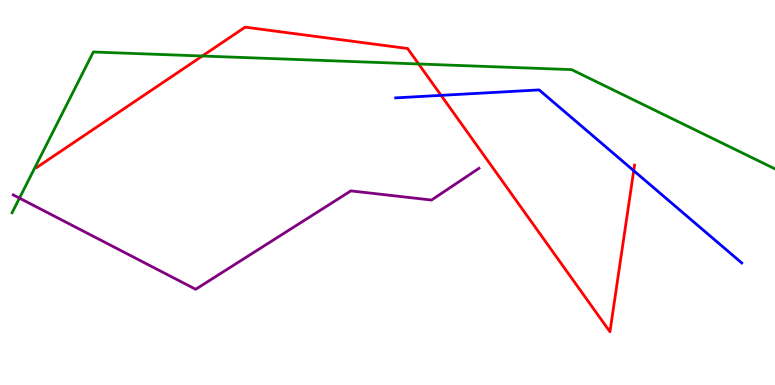[{'lines': ['blue', 'red'], 'intersections': [{'x': 5.69, 'y': 7.52}, {'x': 8.18, 'y': 5.57}]}, {'lines': ['green', 'red'], 'intersections': [{'x': 2.61, 'y': 8.55}, {'x': 5.4, 'y': 8.34}]}, {'lines': ['purple', 'red'], 'intersections': []}, {'lines': ['blue', 'green'], 'intersections': []}, {'lines': ['blue', 'purple'], 'intersections': []}, {'lines': ['green', 'purple'], 'intersections': [{'x': 0.251, 'y': 4.85}]}]